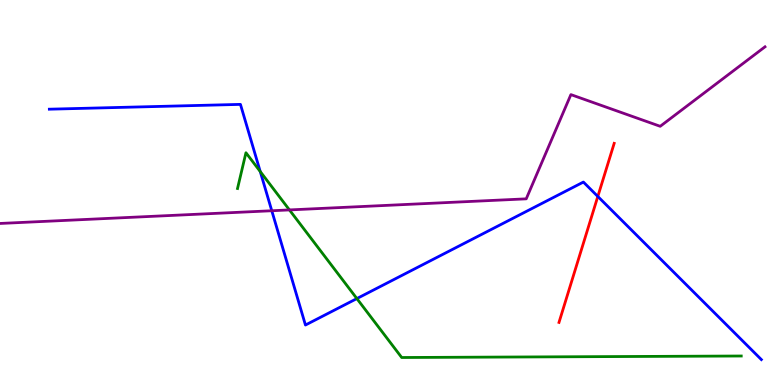[{'lines': ['blue', 'red'], 'intersections': [{'x': 7.71, 'y': 4.9}]}, {'lines': ['green', 'red'], 'intersections': []}, {'lines': ['purple', 'red'], 'intersections': []}, {'lines': ['blue', 'green'], 'intersections': [{'x': 3.36, 'y': 5.55}, {'x': 4.6, 'y': 2.24}]}, {'lines': ['blue', 'purple'], 'intersections': [{'x': 3.51, 'y': 4.53}]}, {'lines': ['green', 'purple'], 'intersections': [{'x': 3.73, 'y': 4.55}]}]